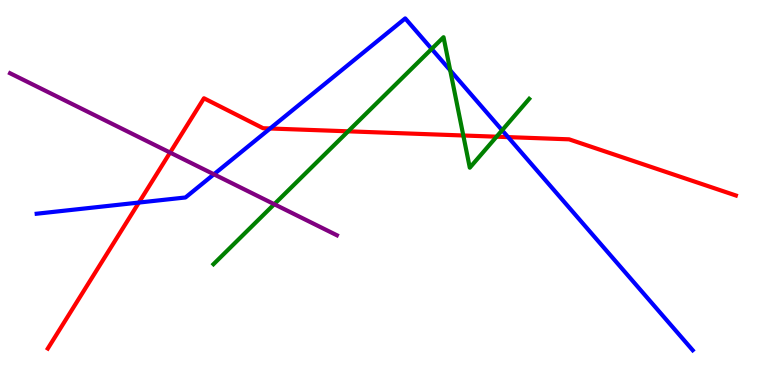[{'lines': ['blue', 'red'], 'intersections': [{'x': 1.79, 'y': 4.74}, {'x': 3.49, 'y': 6.66}, {'x': 6.56, 'y': 6.44}]}, {'lines': ['green', 'red'], 'intersections': [{'x': 4.49, 'y': 6.59}, {'x': 5.98, 'y': 6.48}, {'x': 6.41, 'y': 6.45}]}, {'lines': ['purple', 'red'], 'intersections': [{'x': 2.19, 'y': 6.04}]}, {'lines': ['blue', 'green'], 'intersections': [{'x': 5.57, 'y': 8.73}, {'x': 5.81, 'y': 8.17}, {'x': 6.48, 'y': 6.62}]}, {'lines': ['blue', 'purple'], 'intersections': [{'x': 2.76, 'y': 5.47}]}, {'lines': ['green', 'purple'], 'intersections': [{'x': 3.54, 'y': 4.7}]}]